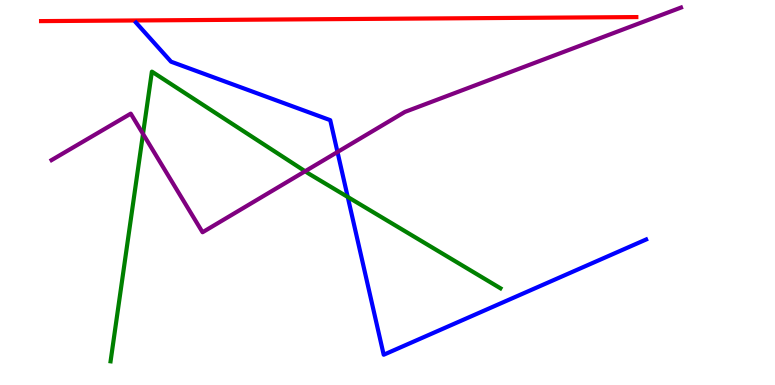[{'lines': ['blue', 'red'], 'intersections': []}, {'lines': ['green', 'red'], 'intersections': []}, {'lines': ['purple', 'red'], 'intersections': []}, {'lines': ['blue', 'green'], 'intersections': [{'x': 4.49, 'y': 4.88}]}, {'lines': ['blue', 'purple'], 'intersections': [{'x': 4.35, 'y': 6.05}]}, {'lines': ['green', 'purple'], 'intersections': [{'x': 1.85, 'y': 6.52}, {'x': 3.94, 'y': 5.55}]}]